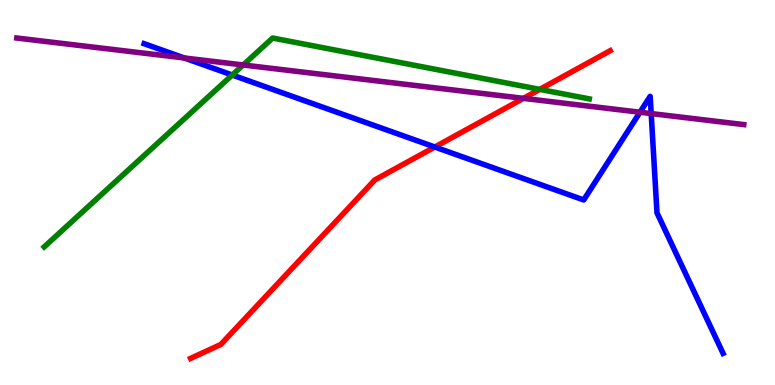[{'lines': ['blue', 'red'], 'intersections': [{'x': 5.61, 'y': 6.18}]}, {'lines': ['green', 'red'], 'intersections': [{'x': 6.96, 'y': 7.68}]}, {'lines': ['purple', 'red'], 'intersections': [{'x': 6.75, 'y': 7.45}]}, {'lines': ['blue', 'green'], 'intersections': [{'x': 3.0, 'y': 8.05}]}, {'lines': ['blue', 'purple'], 'intersections': [{'x': 2.38, 'y': 8.49}, {'x': 8.26, 'y': 7.08}, {'x': 8.4, 'y': 7.05}]}, {'lines': ['green', 'purple'], 'intersections': [{'x': 3.14, 'y': 8.31}]}]